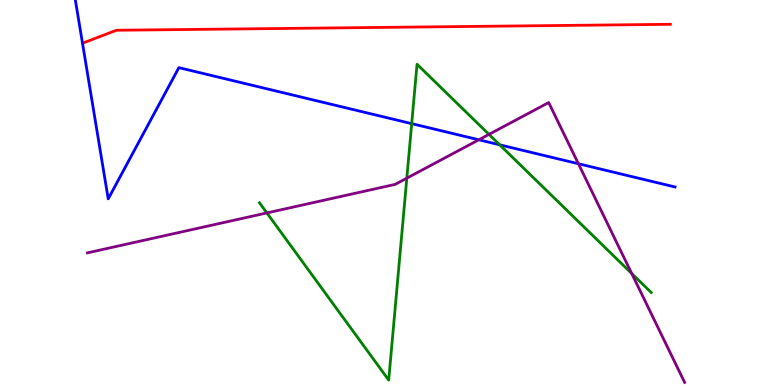[{'lines': ['blue', 'red'], 'intersections': []}, {'lines': ['green', 'red'], 'intersections': []}, {'lines': ['purple', 'red'], 'intersections': []}, {'lines': ['blue', 'green'], 'intersections': [{'x': 5.31, 'y': 6.79}, {'x': 6.45, 'y': 6.24}]}, {'lines': ['blue', 'purple'], 'intersections': [{'x': 6.18, 'y': 6.37}, {'x': 7.46, 'y': 5.75}]}, {'lines': ['green', 'purple'], 'intersections': [{'x': 3.44, 'y': 4.47}, {'x': 5.25, 'y': 5.37}, {'x': 6.31, 'y': 6.51}, {'x': 8.15, 'y': 2.9}]}]